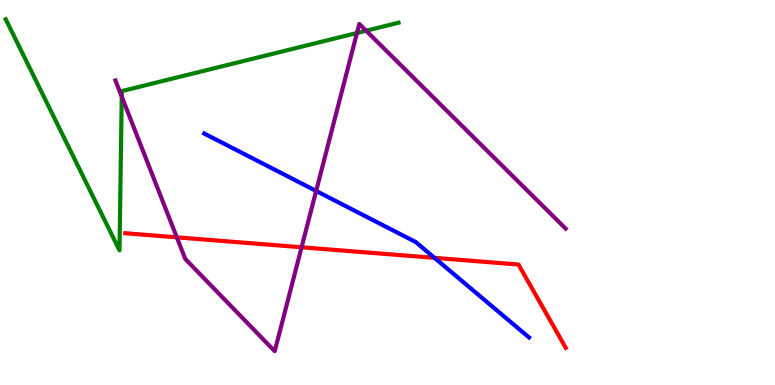[{'lines': ['blue', 'red'], 'intersections': [{'x': 5.61, 'y': 3.3}]}, {'lines': ['green', 'red'], 'intersections': []}, {'lines': ['purple', 'red'], 'intersections': [{'x': 2.28, 'y': 3.84}, {'x': 3.89, 'y': 3.58}]}, {'lines': ['blue', 'green'], 'intersections': []}, {'lines': ['blue', 'purple'], 'intersections': [{'x': 4.08, 'y': 5.04}]}, {'lines': ['green', 'purple'], 'intersections': [{'x': 1.57, 'y': 7.49}, {'x': 4.61, 'y': 9.14}, {'x': 4.72, 'y': 9.2}]}]